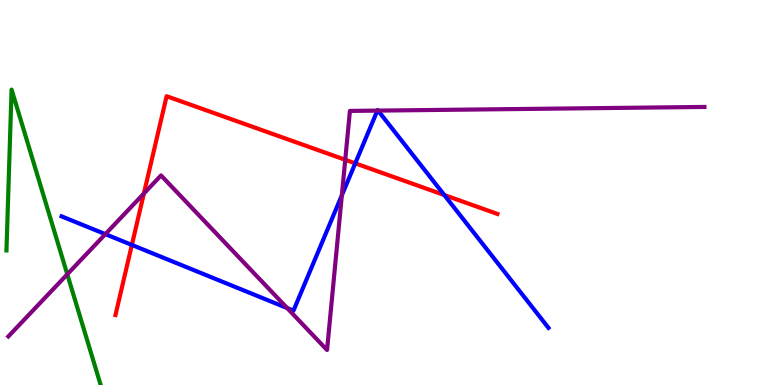[{'lines': ['blue', 'red'], 'intersections': [{'x': 1.7, 'y': 3.64}, {'x': 4.58, 'y': 5.76}, {'x': 5.73, 'y': 4.93}]}, {'lines': ['green', 'red'], 'intersections': []}, {'lines': ['purple', 'red'], 'intersections': [{'x': 1.86, 'y': 4.97}, {'x': 4.45, 'y': 5.85}]}, {'lines': ['blue', 'green'], 'intersections': []}, {'lines': ['blue', 'purple'], 'intersections': [{'x': 1.36, 'y': 3.92}, {'x': 3.71, 'y': 2.0}, {'x': 4.41, 'y': 4.93}, {'x': 4.87, 'y': 7.13}, {'x': 4.88, 'y': 7.13}]}, {'lines': ['green', 'purple'], 'intersections': [{'x': 0.868, 'y': 2.88}]}]